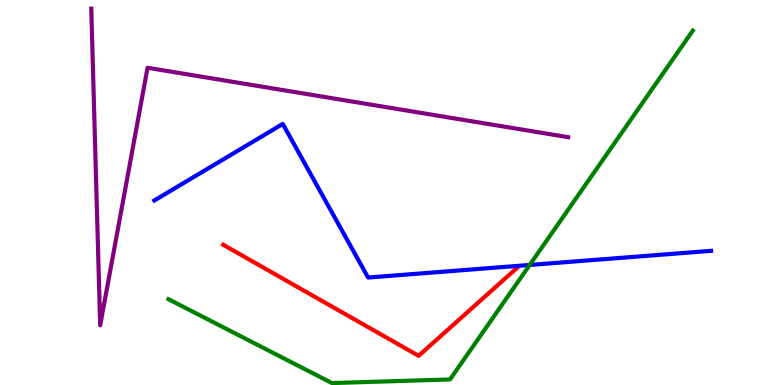[{'lines': ['blue', 'red'], 'intersections': []}, {'lines': ['green', 'red'], 'intersections': []}, {'lines': ['purple', 'red'], 'intersections': []}, {'lines': ['blue', 'green'], 'intersections': [{'x': 6.83, 'y': 3.12}]}, {'lines': ['blue', 'purple'], 'intersections': []}, {'lines': ['green', 'purple'], 'intersections': []}]